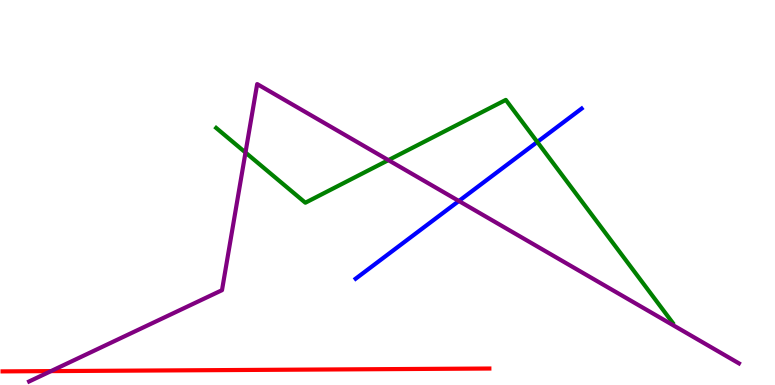[{'lines': ['blue', 'red'], 'intersections': []}, {'lines': ['green', 'red'], 'intersections': []}, {'lines': ['purple', 'red'], 'intersections': [{'x': 0.658, 'y': 0.361}]}, {'lines': ['blue', 'green'], 'intersections': [{'x': 6.93, 'y': 6.31}]}, {'lines': ['blue', 'purple'], 'intersections': [{'x': 5.92, 'y': 4.78}]}, {'lines': ['green', 'purple'], 'intersections': [{'x': 3.17, 'y': 6.04}, {'x': 5.01, 'y': 5.84}]}]